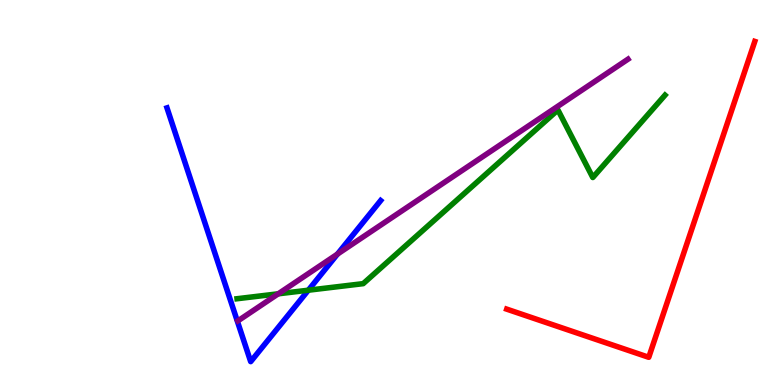[{'lines': ['blue', 'red'], 'intersections': []}, {'lines': ['green', 'red'], 'intersections': []}, {'lines': ['purple', 'red'], 'intersections': []}, {'lines': ['blue', 'green'], 'intersections': [{'x': 3.98, 'y': 2.46}]}, {'lines': ['blue', 'purple'], 'intersections': [{'x': 4.35, 'y': 3.4}]}, {'lines': ['green', 'purple'], 'intersections': [{'x': 3.59, 'y': 2.37}]}]